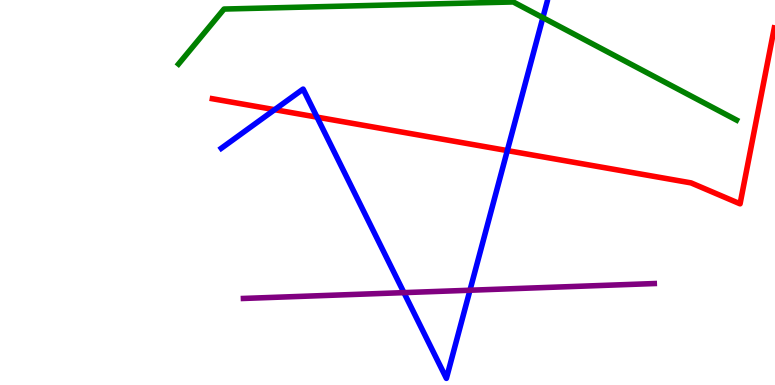[{'lines': ['blue', 'red'], 'intersections': [{'x': 3.54, 'y': 7.15}, {'x': 4.09, 'y': 6.96}, {'x': 6.55, 'y': 6.09}]}, {'lines': ['green', 'red'], 'intersections': []}, {'lines': ['purple', 'red'], 'intersections': []}, {'lines': ['blue', 'green'], 'intersections': [{'x': 7.0, 'y': 9.54}]}, {'lines': ['blue', 'purple'], 'intersections': [{'x': 5.21, 'y': 2.4}, {'x': 6.06, 'y': 2.46}]}, {'lines': ['green', 'purple'], 'intersections': []}]